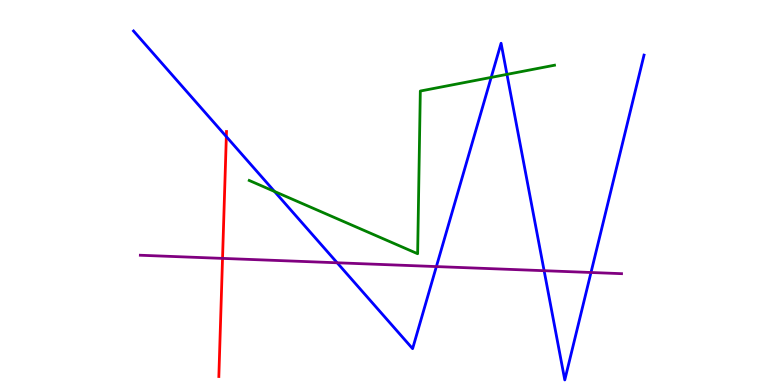[{'lines': ['blue', 'red'], 'intersections': [{'x': 2.92, 'y': 6.45}]}, {'lines': ['green', 'red'], 'intersections': []}, {'lines': ['purple', 'red'], 'intersections': [{'x': 2.87, 'y': 3.29}]}, {'lines': ['blue', 'green'], 'intersections': [{'x': 3.54, 'y': 5.03}, {'x': 6.34, 'y': 7.99}, {'x': 6.54, 'y': 8.07}]}, {'lines': ['blue', 'purple'], 'intersections': [{'x': 4.35, 'y': 3.17}, {'x': 5.63, 'y': 3.08}, {'x': 7.02, 'y': 2.97}, {'x': 7.63, 'y': 2.92}]}, {'lines': ['green', 'purple'], 'intersections': []}]